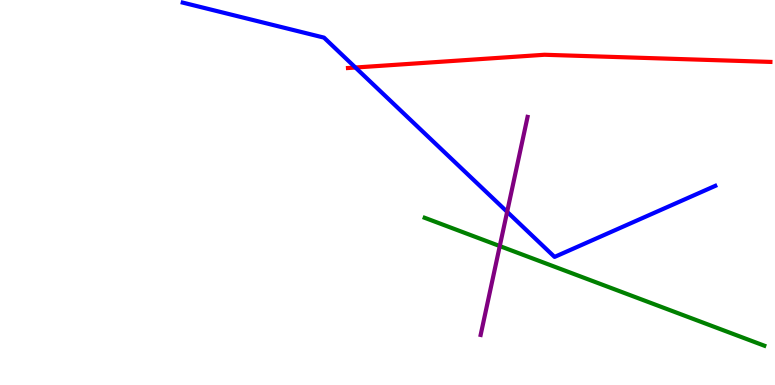[{'lines': ['blue', 'red'], 'intersections': [{'x': 4.59, 'y': 8.25}]}, {'lines': ['green', 'red'], 'intersections': []}, {'lines': ['purple', 'red'], 'intersections': []}, {'lines': ['blue', 'green'], 'intersections': []}, {'lines': ['blue', 'purple'], 'intersections': [{'x': 6.54, 'y': 4.5}]}, {'lines': ['green', 'purple'], 'intersections': [{'x': 6.45, 'y': 3.61}]}]